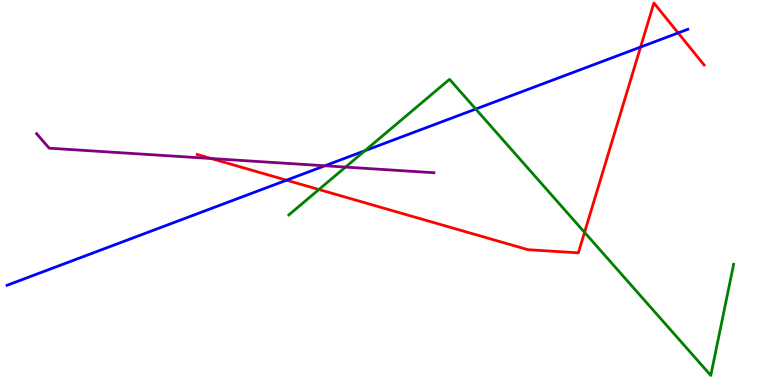[{'lines': ['blue', 'red'], 'intersections': [{'x': 3.7, 'y': 5.32}, {'x': 8.27, 'y': 8.78}, {'x': 8.75, 'y': 9.14}]}, {'lines': ['green', 'red'], 'intersections': [{'x': 4.12, 'y': 5.08}, {'x': 7.54, 'y': 3.96}]}, {'lines': ['purple', 'red'], 'intersections': [{'x': 2.73, 'y': 5.88}]}, {'lines': ['blue', 'green'], 'intersections': [{'x': 4.71, 'y': 6.09}, {'x': 6.14, 'y': 7.17}]}, {'lines': ['blue', 'purple'], 'intersections': [{'x': 4.19, 'y': 5.69}]}, {'lines': ['green', 'purple'], 'intersections': [{'x': 4.46, 'y': 5.66}]}]